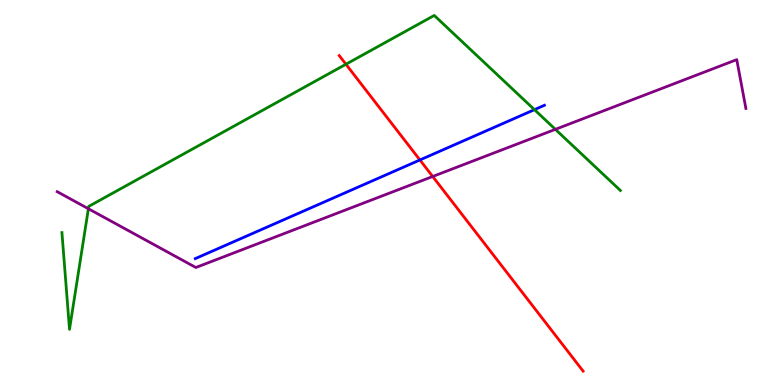[{'lines': ['blue', 'red'], 'intersections': [{'x': 5.42, 'y': 5.85}]}, {'lines': ['green', 'red'], 'intersections': [{'x': 4.46, 'y': 8.33}]}, {'lines': ['purple', 'red'], 'intersections': [{'x': 5.58, 'y': 5.42}]}, {'lines': ['blue', 'green'], 'intersections': [{'x': 6.9, 'y': 7.15}]}, {'lines': ['blue', 'purple'], 'intersections': []}, {'lines': ['green', 'purple'], 'intersections': [{'x': 1.14, 'y': 4.58}, {'x': 7.17, 'y': 6.64}]}]